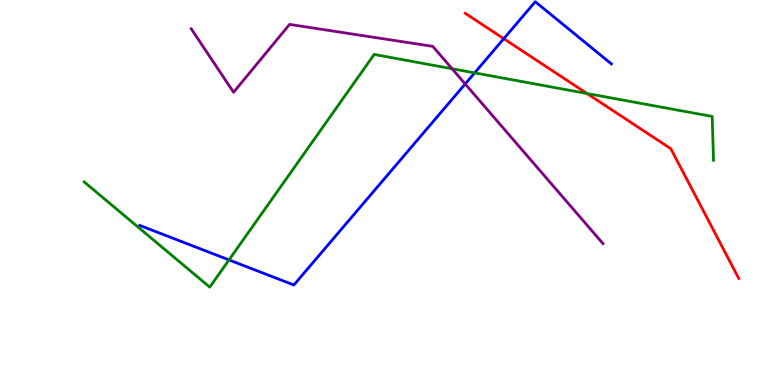[{'lines': ['blue', 'red'], 'intersections': [{'x': 6.5, 'y': 9.0}]}, {'lines': ['green', 'red'], 'intersections': [{'x': 7.57, 'y': 7.57}]}, {'lines': ['purple', 'red'], 'intersections': []}, {'lines': ['blue', 'green'], 'intersections': [{'x': 2.95, 'y': 3.25}, {'x': 6.12, 'y': 8.11}]}, {'lines': ['blue', 'purple'], 'intersections': [{'x': 6.0, 'y': 7.82}]}, {'lines': ['green', 'purple'], 'intersections': [{'x': 5.83, 'y': 8.21}]}]